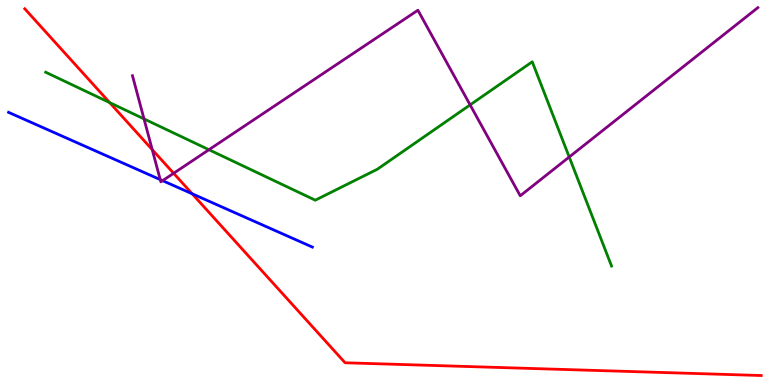[{'lines': ['blue', 'red'], 'intersections': [{'x': 2.48, 'y': 4.97}]}, {'lines': ['green', 'red'], 'intersections': [{'x': 1.42, 'y': 7.34}]}, {'lines': ['purple', 'red'], 'intersections': [{'x': 1.96, 'y': 6.11}, {'x': 2.24, 'y': 5.5}]}, {'lines': ['blue', 'green'], 'intersections': []}, {'lines': ['blue', 'purple'], 'intersections': [{'x': 2.07, 'y': 5.33}, {'x': 2.1, 'y': 5.31}]}, {'lines': ['green', 'purple'], 'intersections': [{'x': 1.86, 'y': 6.91}, {'x': 2.7, 'y': 6.11}, {'x': 6.07, 'y': 7.28}, {'x': 7.34, 'y': 5.92}]}]